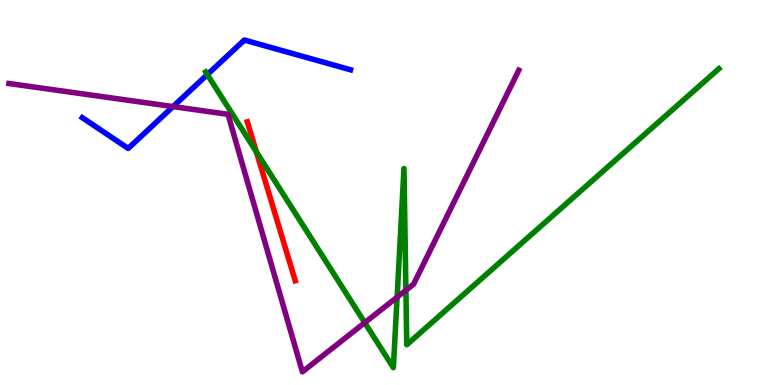[{'lines': ['blue', 'red'], 'intersections': []}, {'lines': ['green', 'red'], 'intersections': [{'x': 3.31, 'y': 6.05}]}, {'lines': ['purple', 'red'], 'intersections': []}, {'lines': ['blue', 'green'], 'intersections': [{'x': 2.68, 'y': 8.06}]}, {'lines': ['blue', 'purple'], 'intersections': [{'x': 2.23, 'y': 7.23}]}, {'lines': ['green', 'purple'], 'intersections': [{'x': 4.71, 'y': 1.62}, {'x': 5.12, 'y': 2.28}, {'x': 5.24, 'y': 2.46}]}]